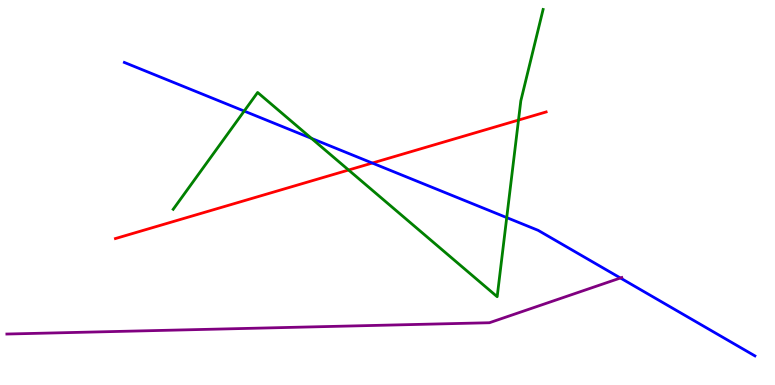[{'lines': ['blue', 'red'], 'intersections': [{'x': 4.8, 'y': 5.76}]}, {'lines': ['green', 'red'], 'intersections': [{'x': 4.5, 'y': 5.58}, {'x': 6.69, 'y': 6.88}]}, {'lines': ['purple', 'red'], 'intersections': []}, {'lines': ['blue', 'green'], 'intersections': [{'x': 3.15, 'y': 7.12}, {'x': 4.02, 'y': 6.41}, {'x': 6.54, 'y': 4.35}]}, {'lines': ['blue', 'purple'], 'intersections': [{'x': 8.01, 'y': 2.78}]}, {'lines': ['green', 'purple'], 'intersections': []}]